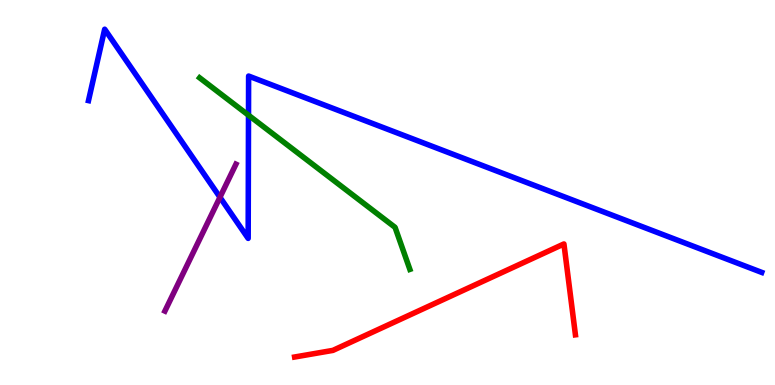[{'lines': ['blue', 'red'], 'intersections': []}, {'lines': ['green', 'red'], 'intersections': []}, {'lines': ['purple', 'red'], 'intersections': []}, {'lines': ['blue', 'green'], 'intersections': [{'x': 3.21, 'y': 7.01}]}, {'lines': ['blue', 'purple'], 'intersections': [{'x': 2.84, 'y': 4.88}]}, {'lines': ['green', 'purple'], 'intersections': []}]